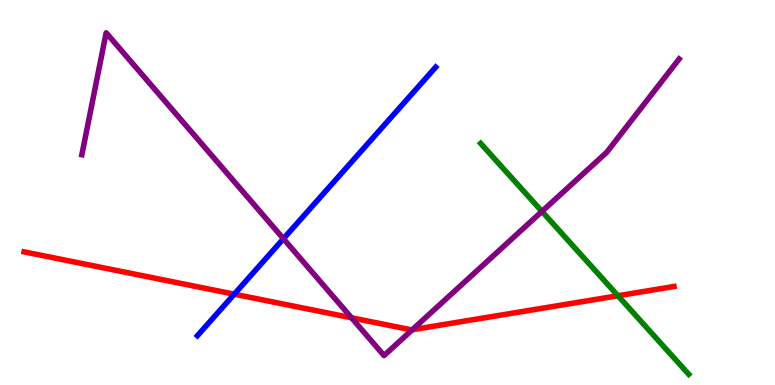[{'lines': ['blue', 'red'], 'intersections': [{'x': 3.02, 'y': 2.36}]}, {'lines': ['green', 'red'], 'intersections': [{'x': 7.97, 'y': 2.32}]}, {'lines': ['purple', 'red'], 'intersections': [{'x': 4.54, 'y': 1.75}, {'x': 5.32, 'y': 1.44}]}, {'lines': ['blue', 'green'], 'intersections': []}, {'lines': ['blue', 'purple'], 'intersections': [{'x': 3.66, 'y': 3.8}]}, {'lines': ['green', 'purple'], 'intersections': [{'x': 6.99, 'y': 4.51}]}]